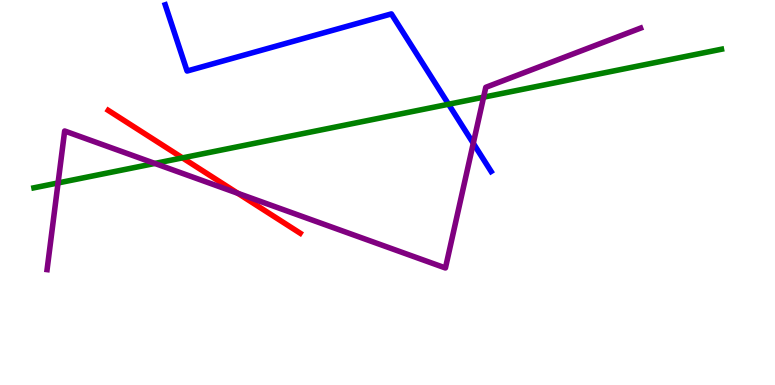[{'lines': ['blue', 'red'], 'intersections': []}, {'lines': ['green', 'red'], 'intersections': [{'x': 2.35, 'y': 5.9}]}, {'lines': ['purple', 'red'], 'intersections': [{'x': 3.07, 'y': 4.98}]}, {'lines': ['blue', 'green'], 'intersections': [{'x': 5.79, 'y': 7.29}]}, {'lines': ['blue', 'purple'], 'intersections': [{'x': 6.11, 'y': 6.28}]}, {'lines': ['green', 'purple'], 'intersections': [{'x': 0.749, 'y': 5.25}, {'x': 2.0, 'y': 5.75}, {'x': 6.24, 'y': 7.48}]}]